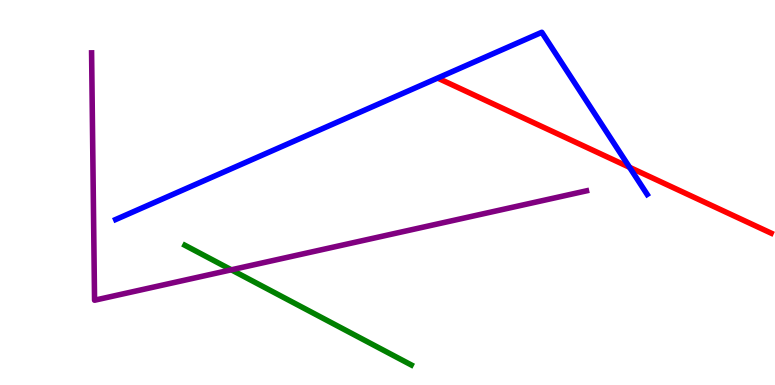[{'lines': ['blue', 'red'], 'intersections': [{'x': 8.12, 'y': 5.65}]}, {'lines': ['green', 'red'], 'intersections': []}, {'lines': ['purple', 'red'], 'intersections': []}, {'lines': ['blue', 'green'], 'intersections': []}, {'lines': ['blue', 'purple'], 'intersections': []}, {'lines': ['green', 'purple'], 'intersections': [{'x': 2.98, 'y': 2.99}]}]